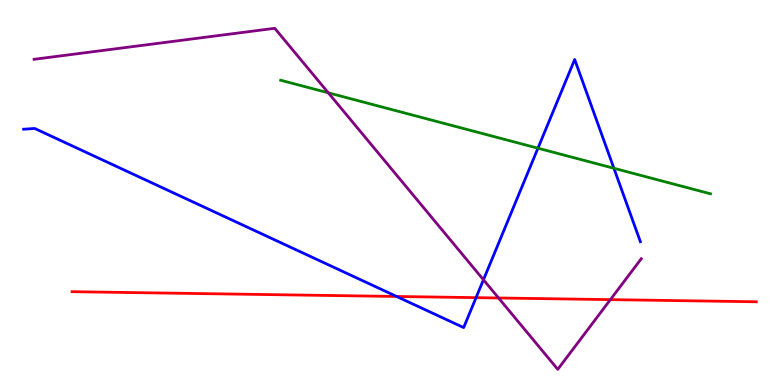[{'lines': ['blue', 'red'], 'intersections': [{'x': 5.12, 'y': 2.3}, {'x': 6.14, 'y': 2.27}]}, {'lines': ['green', 'red'], 'intersections': []}, {'lines': ['purple', 'red'], 'intersections': [{'x': 6.43, 'y': 2.26}, {'x': 7.88, 'y': 2.22}]}, {'lines': ['blue', 'green'], 'intersections': [{'x': 6.94, 'y': 6.15}, {'x': 7.92, 'y': 5.63}]}, {'lines': ['blue', 'purple'], 'intersections': [{'x': 6.24, 'y': 2.73}]}, {'lines': ['green', 'purple'], 'intersections': [{'x': 4.24, 'y': 7.59}]}]